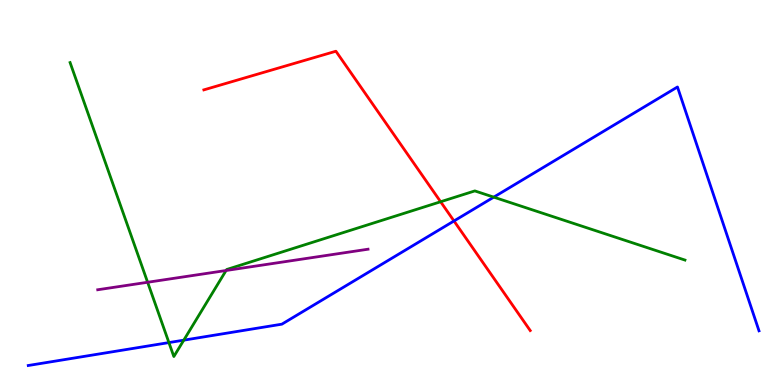[{'lines': ['blue', 'red'], 'intersections': [{'x': 5.86, 'y': 4.26}]}, {'lines': ['green', 'red'], 'intersections': [{'x': 5.69, 'y': 4.76}]}, {'lines': ['purple', 'red'], 'intersections': []}, {'lines': ['blue', 'green'], 'intersections': [{'x': 2.18, 'y': 1.1}, {'x': 2.37, 'y': 1.16}, {'x': 6.37, 'y': 4.88}]}, {'lines': ['blue', 'purple'], 'intersections': []}, {'lines': ['green', 'purple'], 'intersections': [{'x': 1.9, 'y': 2.67}, {'x': 2.92, 'y': 2.97}]}]